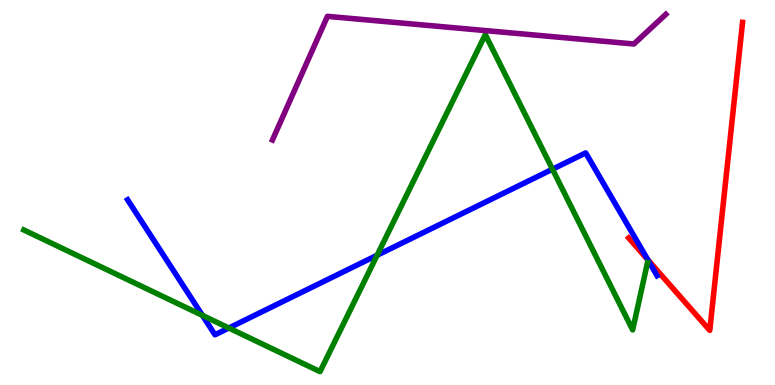[{'lines': ['blue', 'red'], 'intersections': [{'x': 8.36, 'y': 3.25}]}, {'lines': ['green', 'red'], 'intersections': []}, {'lines': ['purple', 'red'], 'intersections': []}, {'lines': ['blue', 'green'], 'intersections': [{'x': 2.61, 'y': 1.81}, {'x': 2.95, 'y': 1.48}, {'x': 4.87, 'y': 3.37}, {'x': 7.13, 'y': 5.6}]}, {'lines': ['blue', 'purple'], 'intersections': []}, {'lines': ['green', 'purple'], 'intersections': []}]